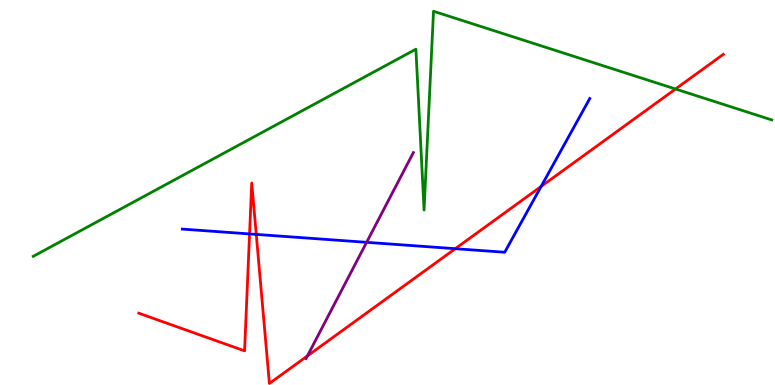[{'lines': ['blue', 'red'], 'intersections': [{'x': 3.22, 'y': 3.92}, {'x': 3.31, 'y': 3.91}, {'x': 5.87, 'y': 3.54}, {'x': 6.98, 'y': 5.16}]}, {'lines': ['green', 'red'], 'intersections': [{'x': 8.72, 'y': 7.69}]}, {'lines': ['purple', 'red'], 'intersections': [{'x': 3.97, 'y': 0.755}]}, {'lines': ['blue', 'green'], 'intersections': []}, {'lines': ['blue', 'purple'], 'intersections': [{'x': 4.73, 'y': 3.71}]}, {'lines': ['green', 'purple'], 'intersections': []}]